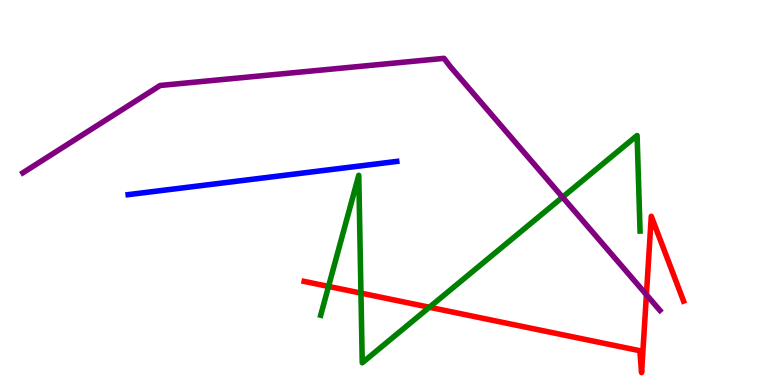[{'lines': ['blue', 'red'], 'intersections': []}, {'lines': ['green', 'red'], 'intersections': [{'x': 4.24, 'y': 2.56}, {'x': 4.66, 'y': 2.39}, {'x': 5.54, 'y': 2.02}]}, {'lines': ['purple', 'red'], 'intersections': [{'x': 8.34, 'y': 2.35}]}, {'lines': ['blue', 'green'], 'intersections': []}, {'lines': ['blue', 'purple'], 'intersections': []}, {'lines': ['green', 'purple'], 'intersections': [{'x': 7.26, 'y': 4.88}]}]